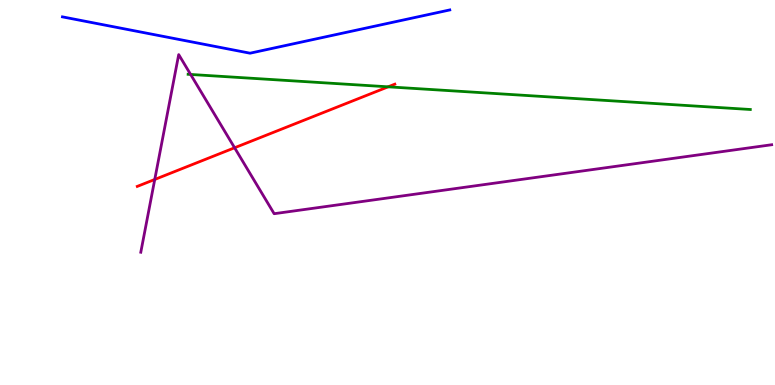[{'lines': ['blue', 'red'], 'intersections': []}, {'lines': ['green', 'red'], 'intersections': [{'x': 5.01, 'y': 7.74}]}, {'lines': ['purple', 'red'], 'intersections': [{'x': 2.0, 'y': 5.34}, {'x': 3.03, 'y': 6.16}]}, {'lines': ['blue', 'green'], 'intersections': []}, {'lines': ['blue', 'purple'], 'intersections': []}, {'lines': ['green', 'purple'], 'intersections': [{'x': 2.46, 'y': 8.07}]}]